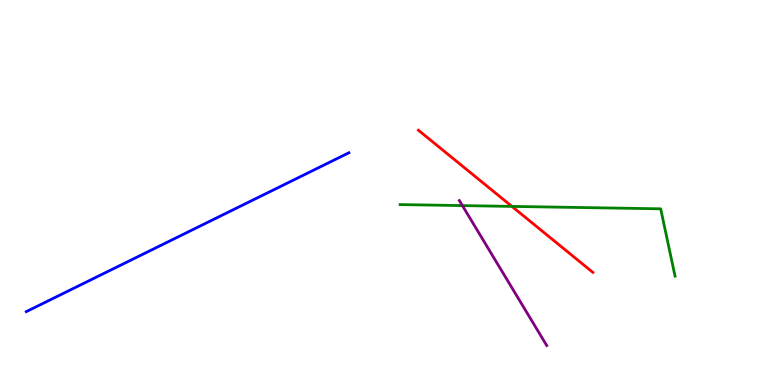[{'lines': ['blue', 'red'], 'intersections': []}, {'lines': ['green', 'red'], 'intersections': [{'x': 6.61, 'y': 4.64}]}, {'lines': ['purple', 'red'], 'intersections': []}, {'lines': ['blue', 'green'], 'intersections': []}, {'lines': ['blue', 'purple'], 'intersections': []}, {'lines': ['green', 'purple'], 'intersections': [{'x': 5.97, 'y': 4.66}]}]